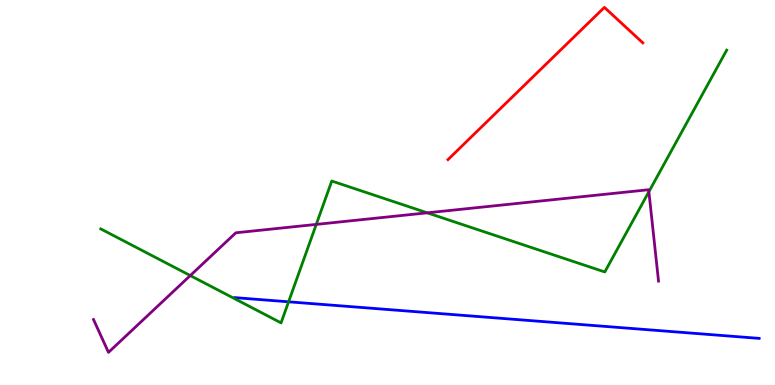[{'lines': ['blue', 'red'], 'intersections': []}, {'lines': ['green', 'red'], 'intersections': []}, {'lines': ['purple', 'red'], 'intersections': []}, {'lines': ['blue', 'green'], 'intersections': [{'x': 3.72, 'y': 2.16}]}, {'lines': ['blue', 'purple'], 'intersections': []}, {'lines': ['green', 'purple'], 'intersections': [{'x': 2.46, 'y': 2.84}, {'x': 4.08, 'y': 4.17}, {'x': 5.51, 'y': 4.47}, {'x': 8.37, 'y': 5.02}]}]